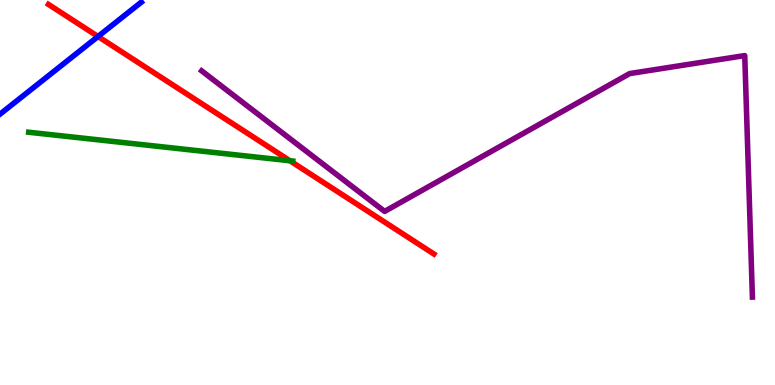[{'lines': ['blue', 'red'], 'intersections': [{'x': 1.26, 'y': 9.05}]}, {'lines': ['green', 'red'], 'intersections': [{'x': 3.74, 'y': 5.82}]}, {'lines': ['purple', 'red'], 'intersections': []}, {'lines': ['blue', 'green'], 'intersections': []}, {'lines': ['blue', 'purple'], 'intersections': []}, {'lines': ['green', 'purple'], 'intersections': []}]